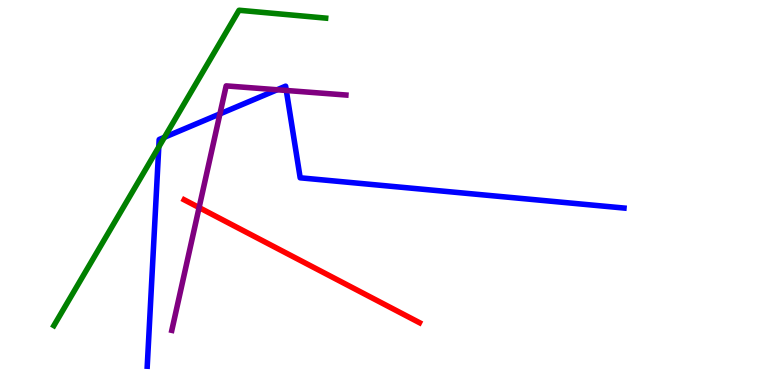[{'lines': ['blue', 'red'], 'intersections': []}, {'lines': ['green', 'red'], 'intersections': []}, {'lines': ['purple', 'red'], 'intersections': [{'x': 2.57, 'y': 4.61}]}, {'lines': ['blue', 'green'], 'intersections': [{'x': 2.05, 'y': 6.18}, {'x': 2.12, 'y': 6.43}]}, {'lines': ['blue', 'purple'], 'intersections': [{'x': 2.84, 'y': 7.04}, {'x': 3.58, 'y': 7.67}, {'x': 3.69, 'y': 7.65}]}, {'lines': ['green', 'purple'], 'intersections': []}]